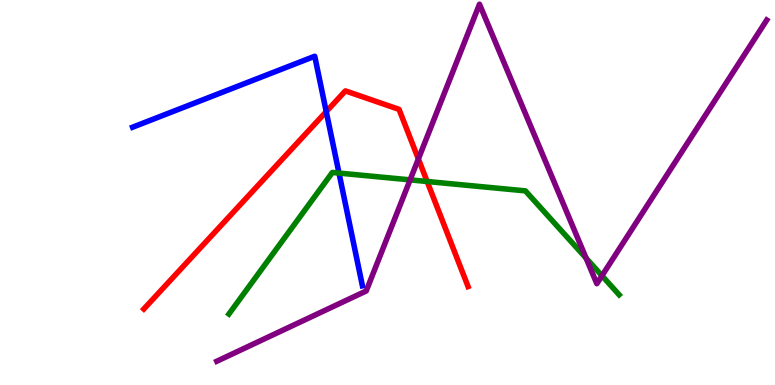[{'lines': ['blue', 'red'], 'intersections': [{'x': 4.21, 'y': 7.1}]}, {'lines': ['green', 'red'], 'intersections': [{'x': 5.51, 'y': 5.29}]}, {'lines': ['purple', 'red'], 'intersections': [{'x': 5.4, 'y': 5.87}]}, {'lines': ['blue', 'green'], 'intersections': [{'x': 4.37, 'y': 5.5}]}, {'lines': ['blue', 'purple'], 'intersections': []}, {'lines': ['green', 'purple'], 'intersections': [{'x': 5.29, 'y': 5.33}, {'x': 7.56, 'y': 3.29}, {'x': 7.77, 'y': 2.84}]}]